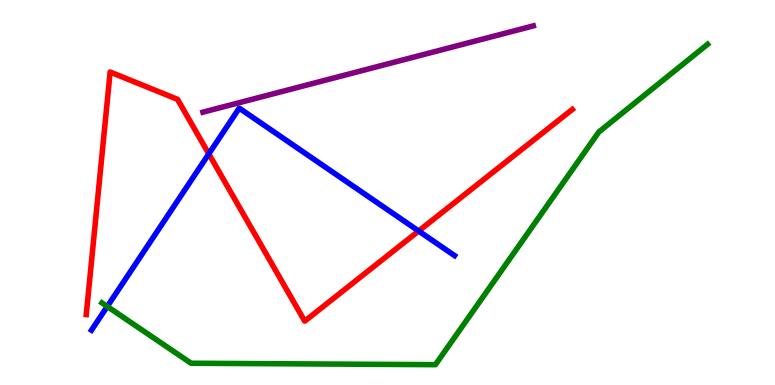[{'lines': ['blue', 'red'], 'intersections': [{'x': 2.69, 'y': 6.0}, {'x': 5.4, 'y': 4.0}]}, {'lines': ['green', 'red'], 'intersections': []}, {'lines': ['purple', 'red'], 'intersections': []}, {'lines': ['blue', 'green'], 'intersections': [{'x': 1.38, 'y': 2.04}]}, {'lines': ['blue', 'purple'], 'intersections': []}, {'lines': ['green', 'purple'], 'intersections': []}]